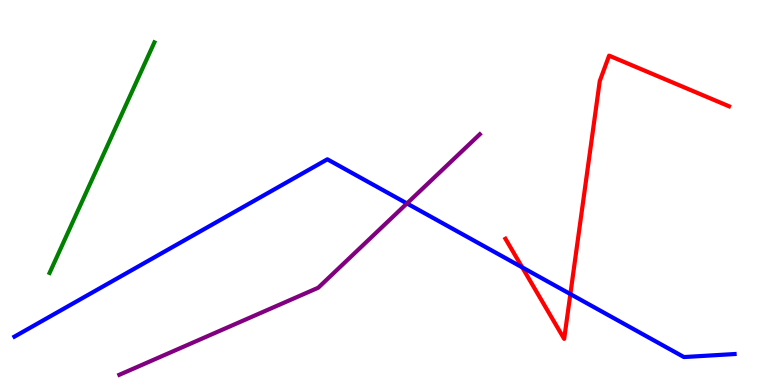[{'lines': ['blue', 'red'], 'intersections': [{'x': 6.74, 'y': 3.06}, {'x': 7.36, 'y': 2.36}]}, {'lines': ['green', 'red'], 'intersections': []}, {'lines': ['purple', 'red'], 'intersections': []}, {'lines': ['blue', 'green'], 'intersections': []}, {'lines': ['blue', 'purple'], 'intersections': [{'x': 5.25, 'y': 4.72}]}, {'lines': ['green', 'purple'], 'intersections': []}]